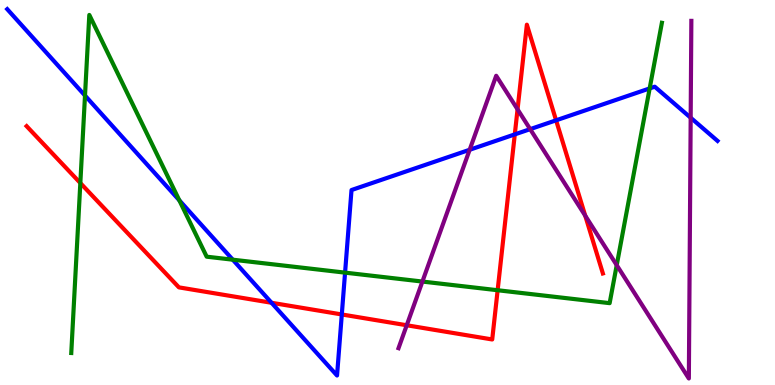[{'lines': ['blue', 'red'], 'intersections': [{'x': 3.5, 'y': 2.14}, {'x': 4.41, 'y': 1.83}, {'x': 6.64, 'y': 6.51}, {'x': 7.18, 'y': 6.87}]}, {'lines': ['green', 'red'], 'intersections': [{'x': 1.04, 'y': 5.25}, {'x': 6.42, 'y': 2.46}]}, {'lines': ['purple', 'red'], 'intersections': [{'x': 5.25, 'y': 1.55}, {'x': 6.68, 'y': 7.16}, {'x': 7.55, 'y': 4.4}]}, {'lines': ['blue', 'green'], 'intersections': [{'x': 1.1, 'y': 7.52}, {'x': 2.31, 'y': 4.8}, {'x': 3.0, 'y': 3.25}, {'x': 4.45, 'y': 2.92}, {'x': 8.38, 'y': 7.7}]}, {'lines': ['blue', 'purple'], 'intersections': [{'x': 6.06, 'y': 6.11}, {'x': 6.84, 'y': 6.65}, {'x': 8.91, 'y': 6.94}]}, {'lines': ['green', 'purple'], 'intersections': [{'x': 5.45, 'y': 2.69}, {'x': 7.96, 'y': 3.11}]}]